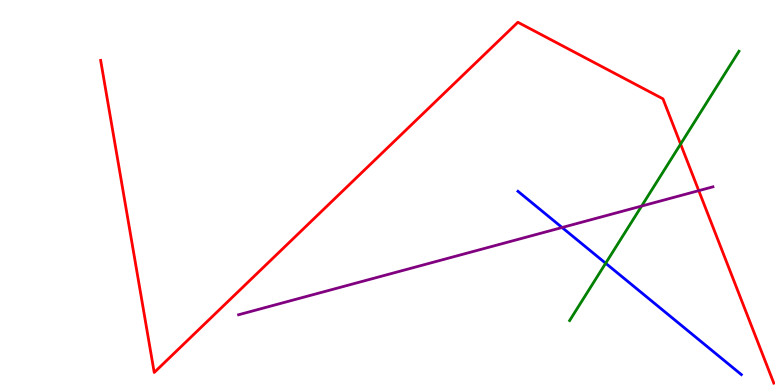[{'lines': ['blue', 'red'], 'intersections': []}, {'lines': ['green', 'red'], 'intersections': [{'x': 8.78, 'y': 6.26}]}, {'lines': ['purple', 'red'], 'intersections': [{'x': 9.02, 'y': 5.05}]}, {'lines': ['blue', 'green'], 'intersections': [{'x': 7.81, 'y': 3.16}]}, {'lines': ['blue', 'purple'], 'intersections': [{'x': 7.25, 'y': 4.09}]}, {'lines': ['green', 'purple'], 'intersections': [{'x': 8.28, 'y': 4.65}]}]